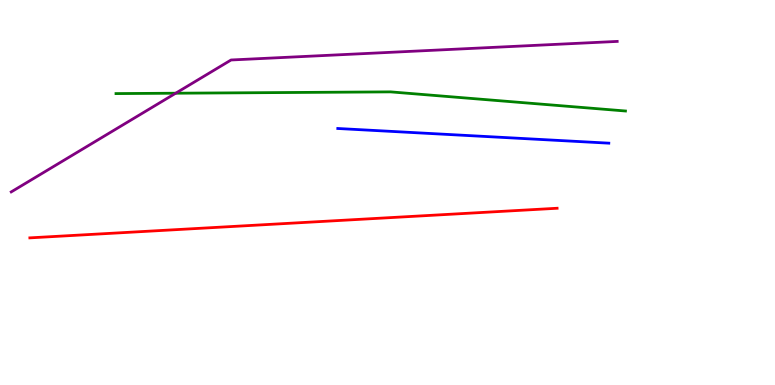[{'lines': ['blue', 'red'], 'intersections': []}, {'lines': ['green', 'red'], 'intersections': []}, {'lines': ['purple', 'red'], 'intersections': []}, {'lines': ['blue', 'green'], 'intersections': []}, {'lines': ['blue', 'purple'], 'intersections': []}, {'lines': ['green', 'purple'], 'intersections': [{'x': 2.27, 'y': 7.58}]}]